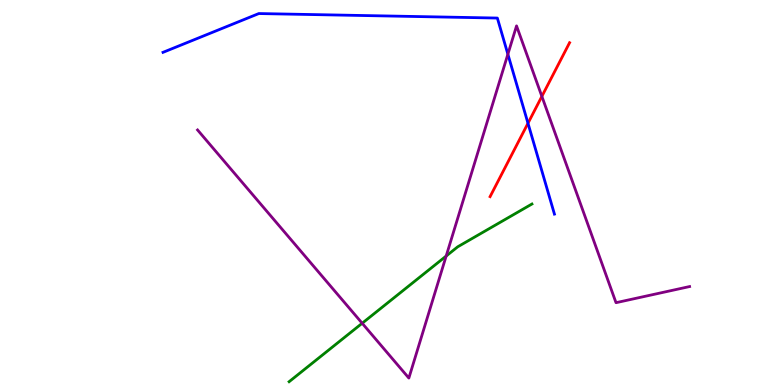[{'lines': ['blue', 'red'], 'intersections': [{'x': 6.81, 'y': 6.8}]}, {'lines': ['green', 'red'], 'intersections': []}, {'lines': ['purple', 'red'], 'intersections': [{'x': 6.99, 'y': 7.5}]}, {'lines': ['blue', 'green'], 'intersections': []}, {'lines': ['blue', 'purple'], 'intersections': [{'x': 6.55, 'y': 8.59}]}, {'lines': ['green', 'purple'], 'intersections': [{'x': 4.67, 'y': 1.6}, {'x': 5.76, 'y': 3.35}]}]